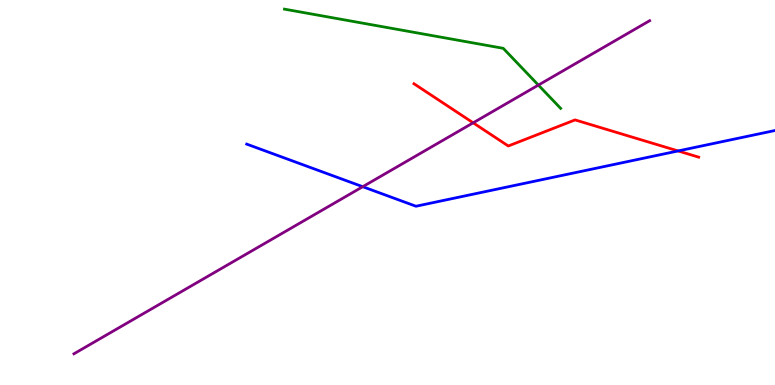[{'lines': ['blue', 'red'], 'intersections': [{'x': 8.75, 'y': 6.08}]}, {'lines': ['green', 'red'], 'intersections': []}, {'lines': ['purple', 'red'], 'intersections': [{'x': 6.11, 'y': 6.81}]}, {'lines': ['blue', 'green'], 'intersections': []}, {'lines': ['blue', 'purple'], 'intersections': [{'x': 4.68, 'y': 5.15}]}, {'lines': ['green', 'purple'], 'intersections': [{'x': 6.95, 'y': 7.79}]}]